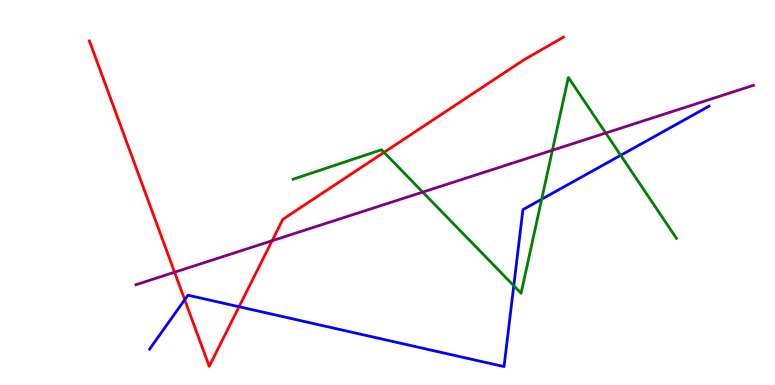[{'lines': ['blue', 'red'], 'intersections': [{'x': 2.38, 'y': 2.21}, {'x': 3.08, 'y': 2.03}]}, {'lines': ['green', 'red'], 'intersections': [{'x': 4.96, 'y': 6.04}]}, {'lines': ['purple', 'red'], 'intersections': [{'x': 2.25, 'y': 2.93}, {'x': 3.51, 'y': 3.75}]}, {'lines': ['blue', 'green'], 'intersections': [{'x': 6.63, 'y': 2.58}, {'x': 6.99, 'y': 4.82}, {'x': 8.01, 'y': 5.97}]}, {'lines': ['blue', 'purple'], 'intersections': []}, {'lines': ['green', 'purple'], 'intersections': [{'x': 5.45, 'y': 5.01}, {'x': 7.13, 'y': 6.1}, {'x': 7.82, 'y': 6.54}]}]